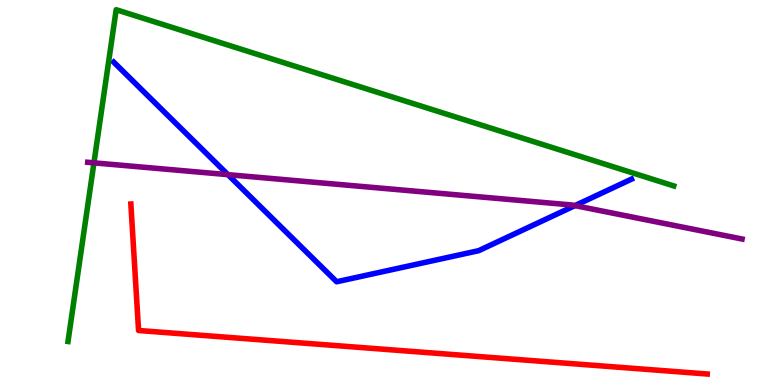[{'lines': ['blue', 'red'], 'intersections': []}, {'lines': ['green', 'red'], 'intersections': []}, {'lines': ['purple', 'red'], 'intersections': []}, {'lines': ['blue', 'green'], 'intersections': []}, {'lines': ['blue', 'purple'], 'intersections': [{'x': 2.94, 'y': 5.46}, {'x': 7.42, 'y': 4.66}]}, {'lines': ['green', 'purple'], 'intersections': [{'x': 1.21, 'y': 5.77}]}]